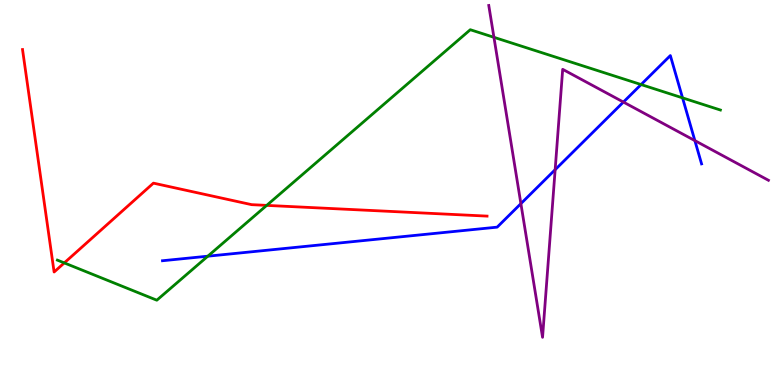[{'lines': ['blue', 'red'], 'intersections': []}, {'lines': ['green', 'red'], 'intersections': [{'x': 0.83, 'y': 3.17}, {'x': 3.44, 'y': 4.67}]}, {'lines': ['purple', 'red'], 'intersections': []}, {'lines': ['blue', 'green'], 'intersections': [{'x': 2.68, 'y': 3.35}, {'x': 8.27, 'y': 7.8}, {'x': 8.81, 'y': 7.46}]}, {'lines': ['blue', 'purple'], 'intersections': [{'x': 6.72, 'y': 4.71}, {'x': 7.16, 'y': 5.59}, {'x': 8.04, 'y': 7.35}, {'x': 8.97, 'y': 6.35}]}, {'lines': ['green', 'purple'], 'intersections': [{'x': 6.37, 'y': 9.03}]}]